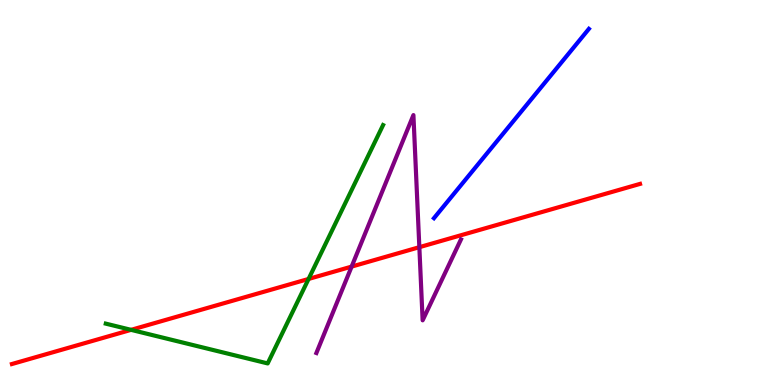[{'lines': ['blue', 'red'], 'intersections': []}, {'lines': ['green', 'red'], 'intersections': [{'x': 1.69, 'y': 1.43}, {'x': 3.98, 'y': 2.75}]}, {'lines': ['purple', 'red'], 'intersections': [{'x': 4.54, 'y': 3.08}, {'x': 5.41, 'y': 3.58}]}, {'lines': ['blue', 'green'], 'intersections': []}, {'lines': ['blue', 'purple'], 'intersections': []}, {'lines': ['green', 'purple'], 'intersections': []}]